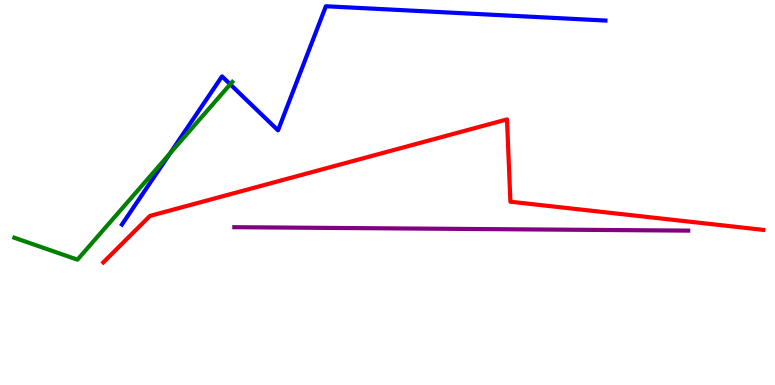[{'lines': ['blue', 'red'], 'intersections': []}, {'lines': ['green', 'red'], 'intersections': []}, {'lines': ['purple', 'red'], 'intersections': []}, {'lines': ['blue', 'green'], 'intersections': [{'x': 2.19, 'y': 6.01}, {'x': 2.97, 'y': 7.81}]}, {'lines': ['blue', 'purple'], 'intersections': []}, {'lines': ['green', 'purple'], 'intersections': []}]